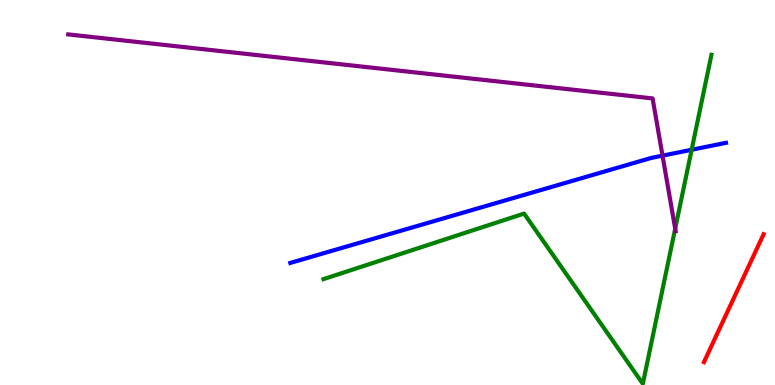[{'lines': ['blue', 'red'], 'intersections': []}, {'lines': ['green', 'red'], 'intersections': []}, {'lines': ['purple', 'red'], 'intersections': []}, {'lines': ['blue', 'green'], 'intersections': [{'x': 8.92, 'y': 6.11}]}, {'lines': ['blue', 'purple'], 'intersections': [{'x': 8.55, 'y': 5.96}]}, {'lines': ['green', 'purple'], 'intersections': [{'x': 8.71, 'y': 4.06}]}]